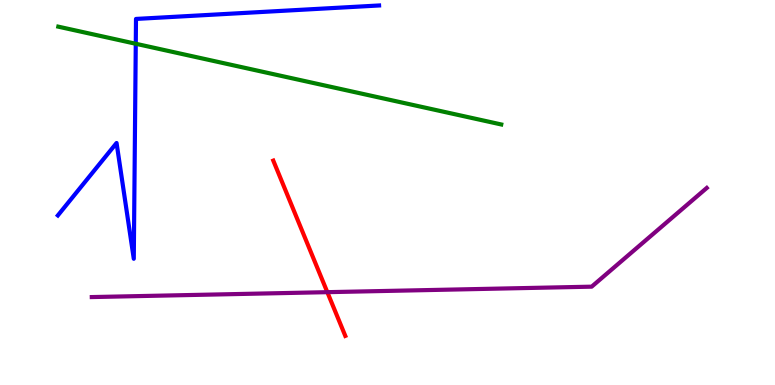[{'lines': ['blue', 'red'], 'intersections': []}, {'lines': ['green', 'red'], 'intersections': []}, {'lines': ['purple', 'red'], 'intersections': [{'x': 4.22, 'y': 2.41}]}, {'lines': ['blue', 'green'], 'intersections': [{'x': 1.75, 'y': 8.86}]}, {'lines': ['blue', 'purple'], 'intersections': []}, {'lines': ['green', 'purple'], 'intersections': []}]